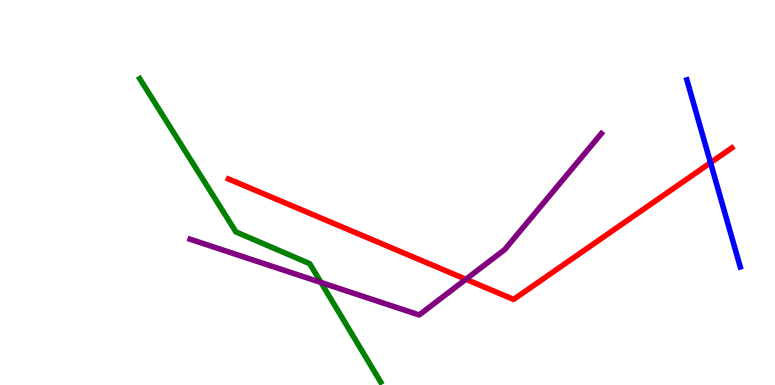[{'lines': ['blue', 'red'], 'intersections': [{'x': 9.17, 'y': 5.77}]}, {'lines': ['green', 'red'], 'intersections': []}, {'lines': ['purple', 'red'], 'intersections': [{'x': 6.01, 'y': 2.75}]}, {'lines': ['blue', 'green'], 'intersections': []}, {'lines': ['blue', 'purple'], 'intersections': []}, {'lines': ['green', 'purple'], 'intersections': [{'x': 4.14, 'y': 2.66}]}]